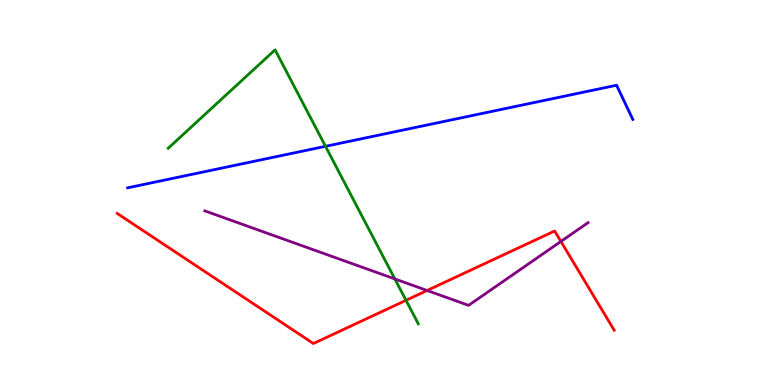[{'lines': ['blue', 'red'], 'intersections': []}, {'lines': ['green', 'red'], 'intersections': [{'x': 5.24, 'y': 2.2}]}, {'lines': ['purple', 'red'], 'intersections': [{'x': 5.51, 'y': 2.45}, {'x': 7.24, 'y': 3.73}]}, {'lines': ['blue', 'green'], 'intersections': [{'x': 4.2, 'y': 6.2}]}, {'lines': ['blue', 'purple'], 'intersections': []}, {'lines': ['green', 'purple'], 'intersections': [{'x': 5.09, 'y': 2.75}]}]